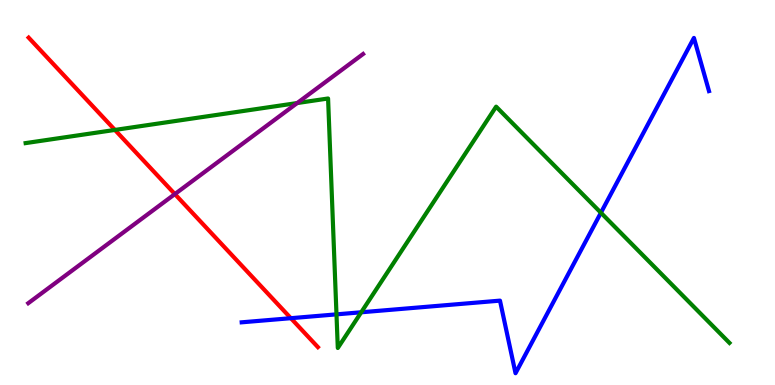[{'lines': ['blue', 'red'], 'intersections': [{'x': 3.75, 'y': 1.74}]}, {'lines': ['green', 'red'], 'intersections': [{'x': 1.48, 'y': 6.63}]}, {'lines': ['purple', 'red'], 'intersections': [{'x': 2.26, 'y': 4.96}]}, {'lines': ['blue', 'green'], 'intersections': [{'x': 4.34, 'y': 1.83}, {'x': 4.66, 'y': 1.89}, {'x': 7.75, 'y': 4.47}]}, {'lines': ['blue', 'purple'], 'intersections': []}, {'lines': ['green', 'purple'], 'intersections': [{'x': 3.83, 'y': 7.32}]}]